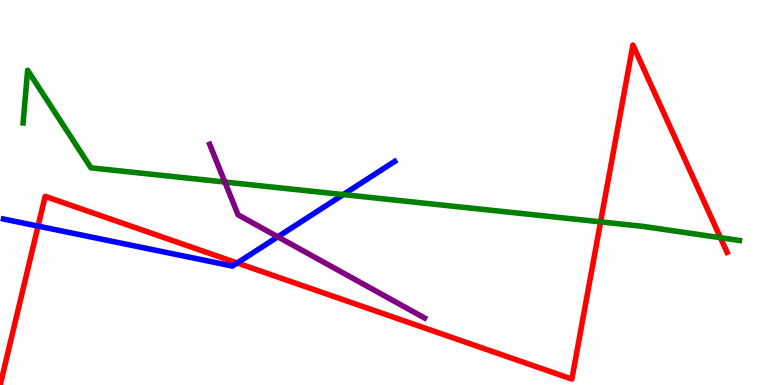[{'lines': ['blue', 'red'], 'intersections': [{'x': 0.491, 'y': 4.13}, {'x': 3.06, 'y': 3.17}]}, {'lines': ['green', 'red'], 'intersections': [{'x': 7.75, 'y': 4.24}, {'x': 9.3, 'y': 3.83}]}, {'lines': ['purple', 'red'], 'intersections': []}, {'lines': ['blue', 'green'], 'intersections': [{'x': 4.43, 'y': 4.95}]}, {'lines': ['blue', 'purple'], 'intersections': [{'x': 3.58, 'y': 3.85}]}, {'lines': ['green', 'purple'], 'intersections': [{'x': 2.9, 'y': 5.27}]}]